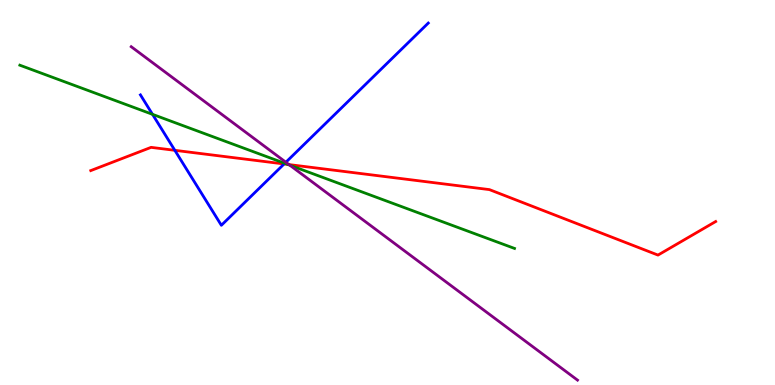[{'lines': ['blue', 'red'], 'intersections': [{'x': 2.26, 'y': 6.1}, {'x': 3.67, 'y': 5.74}]}, {'lines': ['green', 'red'], 'intersections': [{'x': 3.71, 'y': 5.73}]}, {'lines': ['purple', 'red'], 'intersections': [{'x': 3.73, 'y': 5.73}]}, {'lines': ['blue', 'green'], 'intersections': [{'x': 1.97, 'y': 7.03}, {'x': 3.67, 'y': 5.76}]}, {'lines': ['blue', 'purple'], 'intersections': [{'x': 3.69, 'y': 5.79}]}, {'lines': ['green', 'purple'], 'intersections': [{'x': 3.74, 'y': 5.71}]}]